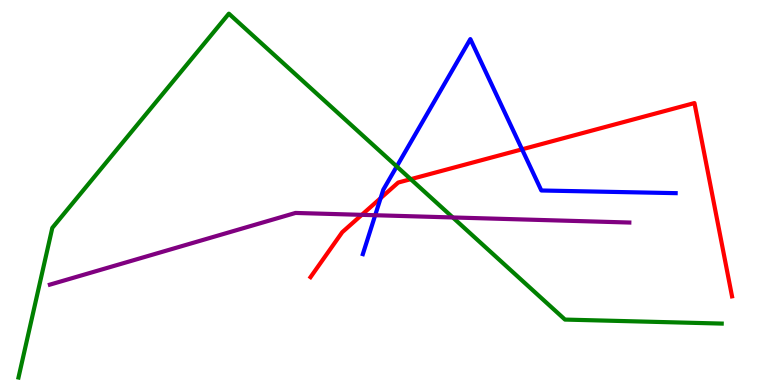[{'lines': ['blue', 'red'], 'intersections': [{'x': 4.91, 'y': 4.85}, {'x': 6.74, 'y': 6.12}]}, {'lines': ['green', 'red'], 'intersections': [{'x': 5.3, 'y': 5.35}]}, {'lines': ['purple', 'red'], 'intersections': [{'x': 4.67, 'y': 4.42}]}, {'lines': ['blue', 'green'], 'intersections': [{'x': 5.12, 'y': 5.68}]}, {'lines': ['blue', 'purple'], 'intersections': [{'x': 4.84, 'y': 4.41}]}, {'lines': ['green', 'purple'], 'intersections': [{'x': 5.84, 'y': 4.35}]}]